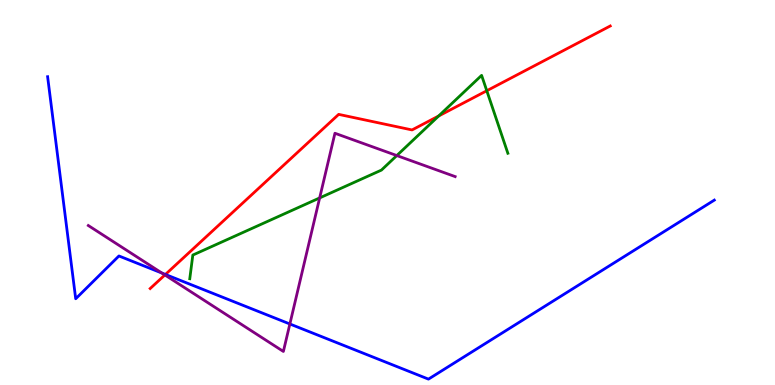[{'lines': ['blue', 'red'], 'intersections': [{'x': 2.13, 'y': 2.87}]}, {'lines': ['green', 'red'], 'intersections': [{'x': 5.66, 'y': 6.99}, {'x': 6.28, 'y': 7.64}]}, {'lines': ['purple', 'red'], 'intersections': [{'x': 2.13, 'y': 2.86}]}, {'lines': ['blue', 'green'], 'intersections': []}, {'lines': ['blue', 'purple'], 'intersections': [{'x': 2.09, 'y': 2.91}, {'x': 3.74, 'y': 1.58}]}, {'lines': ['green', 'purple'], 'intersections': [{'x': 4.12, 'y': 4.86}, {'x': 5.12, 'y': 5.96}]}]